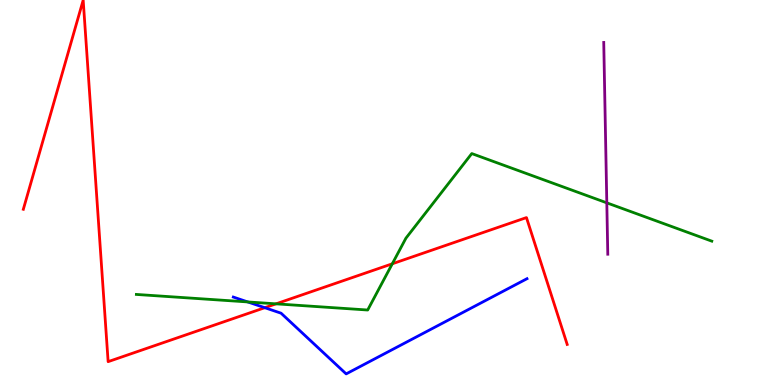[{'lines': ['blue', 'red'], 'intersections': [{'x': 3.42, 'y': 2.01}]}, {'lines': ['green', 'red'], 'intersections': [{'x': 3.56, 'y': 2.11}, {'x': 5.06, 'y': 3.15}]}, {'lines': ['purple', 'red'], 'intersections': []}, {'lines': ['blue', 'green'], 'intersections': [{'x': 3.2, 'y': 2.16}]}, {'lines': ['blue', 'purple'], 'intersections': []}, {'lines': ['green', 'purple'], 'intersections': [{'x': 7.83, 'y': 4.73}]}]